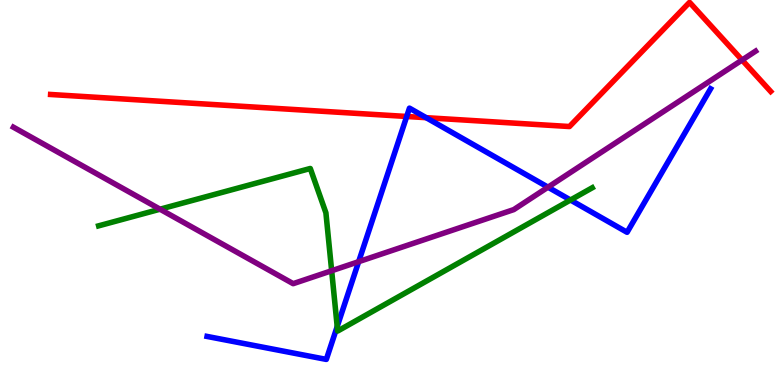[{'lines': ['blue', 'red'], 'intersections': [{'x': 5.25, 'y': 6.97}, {'x': 5.5, 'y': 6.94}]}, {'lines': ['green', 'red'], 'intersections': []}, {'lines': ['purple', 'red'], 'intersections': [{'x': 9.57, 'y': 8.44}]}, {'lines': ['blue', 'green'], 'intersections': [{'x': 4.35, 'y': 1.52}, {'x': 7.36, 'y': 4.8}]}, {'lines': ['blue', 'purple'], 'intersections': [{'x': 4.63, 'y': 3.2}, {'x': 7.07, 'y': 5.14}]}, {'lines': ['green', 'purple'], 'intersections': [{'x': 2.06, 'y': 4.57}, {'x': 4.28, 'y': 2.97}]}]